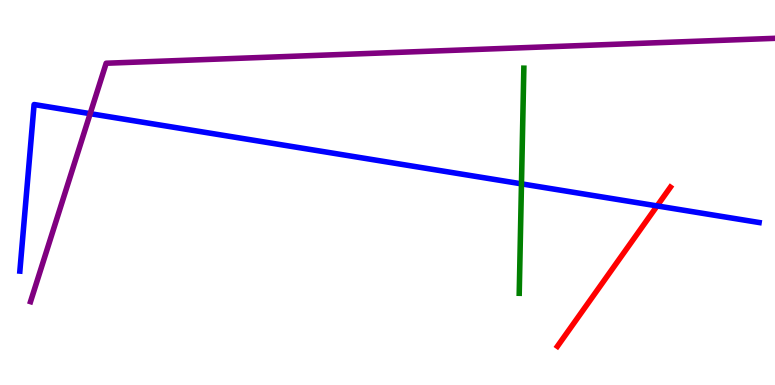[{'lines': ['blue', 'red'], 'intersections': [{'x': 8.48, 'y': 4.65}]}, {'lines': ['green', 'red'], 'intersections': []}, {'lines': ['purple', 'red'], 'intersections': []}, {'lines': ['blue', 'green'], 'intersections': [{'x': 6.73, 'y': 5.22}]}, {'lines': ['blue', 'purple'], 'intersections': [{'x': 1.16, 'y': 7.05}]}, {'lines': ['green', 'purple'], 'intersections': []}]